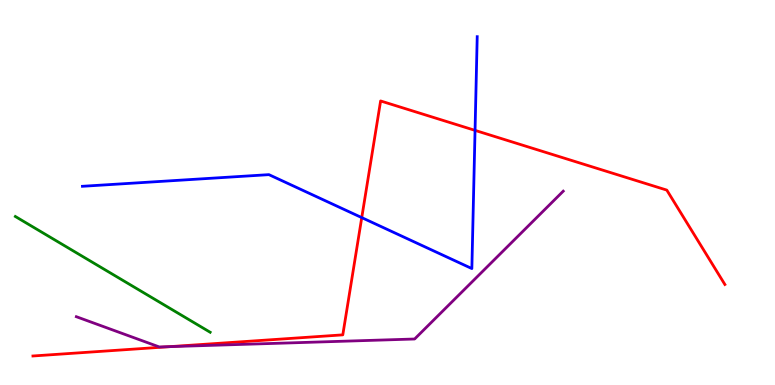[{'lines': ['blue', 'red'], 'intersections': [{'x': 4.67, 'y': 4.35}, {'x': 6.13, 'y': 6.61}]}, {'lines': ['green', 'red'], 'intersections': []}, {'lines': ['purple', 'red'], 'intersections': [{'x': 2.19, 'y': 0.996}]}, {'lines': ['blue', 'green'], 'intersections': []}, {'lines': ['blue', 'purple'], 'intersections': []}, {'lines': ['green', 'purple'], 'intersections': []}]